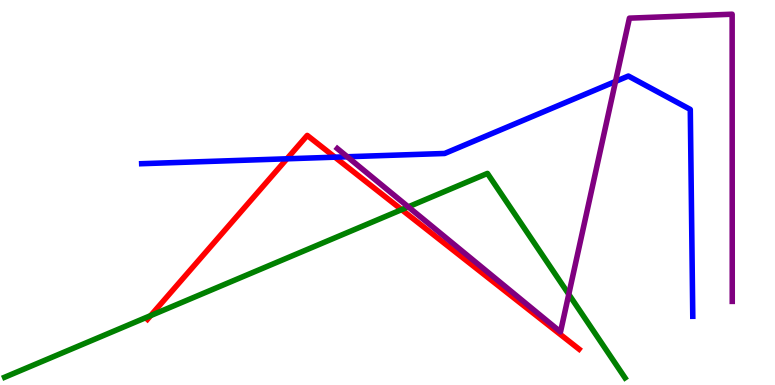[{'lines': ['blue', 'red'], 'intersections': [{'x': 3.7, 'y': 5.88}, {'x': 4.32, 'y': 5.92}]}, {'lines': ['green', 'red'], 'intersections': [{'x': 1.94, 'y': 1.8}, {'x': 5.18, 'y': 4.55}]}, {'lines': ['purple', 'red'], 'intersections': []}, {'lines': ['blue', 'green'], 'intersections': []}, {'lines': ['blue', 'purple'], 'intersections': [{'x': 4.48, 'y': 5.93}, {'x': 7.94, 'y': 7.88}]}, {'lines': ['green', 'purple'], 'intersections': [{'x': 5.27, 'y': 4.63}, {'x': 7.34, 'y': 2.36}]}]